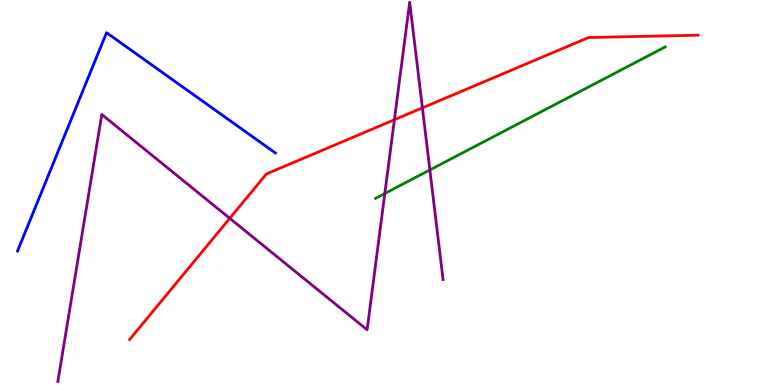[{'lines': ['blue', 'red'], 'intersections': []}, {'lines': ['green', 'red'], 'intersections': []}, {'lines': ['purple', 'red'], 'intersections': [{'x': 2.96, 'y': 4.33}, {'x': 5.09, 'y': 6.89}, {'x': 5.45, 'y': 7.2}]}, {'lines': ['blue', 'green'], 'intersections': []}, {'lines': ['blue', 'purple'], 'intersections': []}, {'lines': ['green', 'purple'], 'intersections': [{'x': 4.97, 'y': 4.97}, {'x': 5.55, 'y': 5.59}]}]